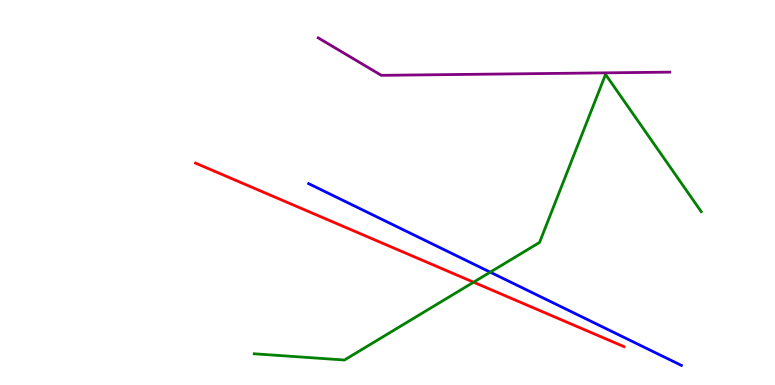[{'lines': ['blue', 'red'], 'intersections': []}, {'lines': ['green', 'red'], 'intersections': [{'x': 6.11, 'y': 2.67}]}, {'lines': ['purple', 'red'], 'intersections': []}, {'lines': ['blue', 'green'], 'intersections': [{'x': 6.33, 'y': 2.93}]}, {'lines': ['blue', 'purple'], 'intersections': []}, {'lines': ['green', 'purple'], 'intersections': []}]